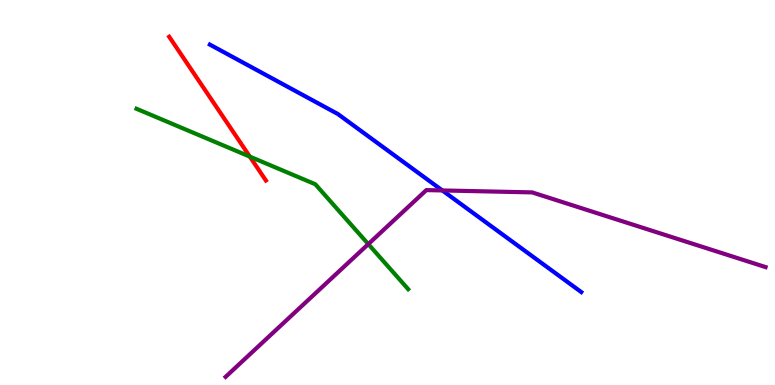[{'lines': ['blue', 'red'], 'intersections': []}, {'lines': ['green', 'red'], 'intersections': [{'x': 3.22, 'y': 5.93}]}, {'lines': ['purple', 'red'], 'intersections': []}, {'lines': ['blue', 'green'], 'intersections': []}, {'lines': ['blue', 'purple'], 'intersections': [{'x': 5.71, 'y': 5.05}]}, {'lines': ['green', 'purple'], 'intersections': [{'x': 4.75, 'y': 3.66}]}]